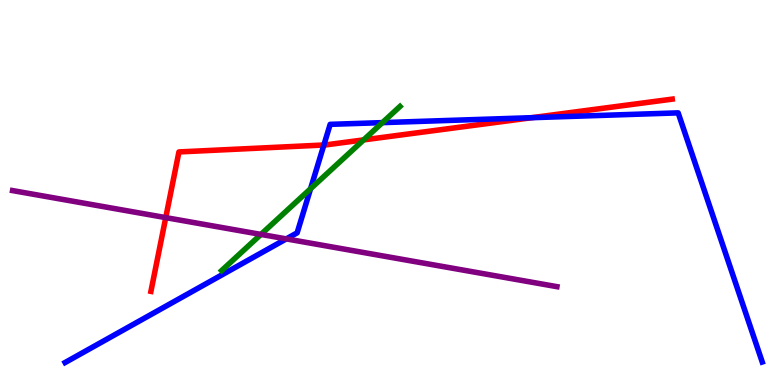[{'lines': ['blue', 'red'], 'intersections': [{'x': 4.18, 'y': 6.23}, {'x': 6.86, 'y': 6.94}]}, {'lines': ['green', 'red'], 'intersections': [{'x': 4.69, 'y': 6.37}]}, {'lines': ['purple', 'red'], 'intersections': [{'x': 2.14, 'y': 4.35}]}, {'lines': ['blue', 'green'], 'intersections': [{'x': 4.01, 'y': 5.1}, {'x': 4.93, 'y': 6.81}]}, {'lines': ['blue', 'purple'], 'intersections': [{'x': 3.69, 'y': 3.8}]}, {'lines': ['green', 'purple'], 'intersections': [{'x': 3.37, 'y': 3.91}]}]